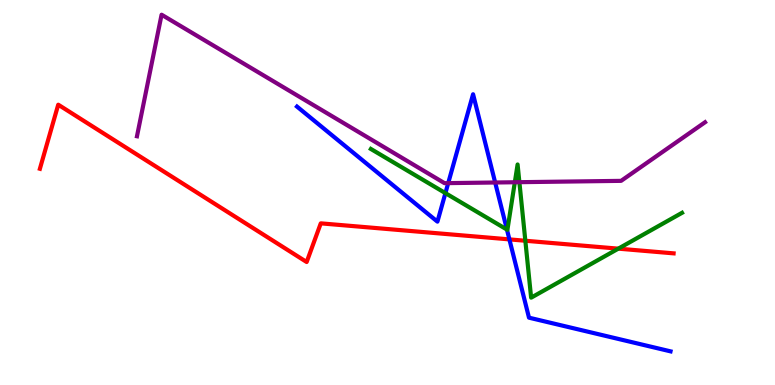[{'lines': ['blue', 'red'], 'intersections': [{'x': 6.57, 'y': 3.78}]}, {'lines': ['green', 'red'], 'intersections': [{'x': 6.78, 'y': 3.75}, {'x': 7.98, 'y': 3.54}]}, {'lines': ['purple', 'red'], 'intersections': []}, {'lines': ['blue', 'green'], 'intersections': [{'x': 5.75, 'y': 4.98}, {'x': 6.54, 'y': 4.04}]}, {'lines': ['blue', 'purple'], 'intersections': [{'x': 5.78, 'y': 5.24}, {'x': 6.39, 'y': 5.26}]}, {'lines': ['green', 'purple'], 'intersections': [{'x': 6.64, 'y': 5.27}, {'x': 6.7, 'y': 5.27}]}]